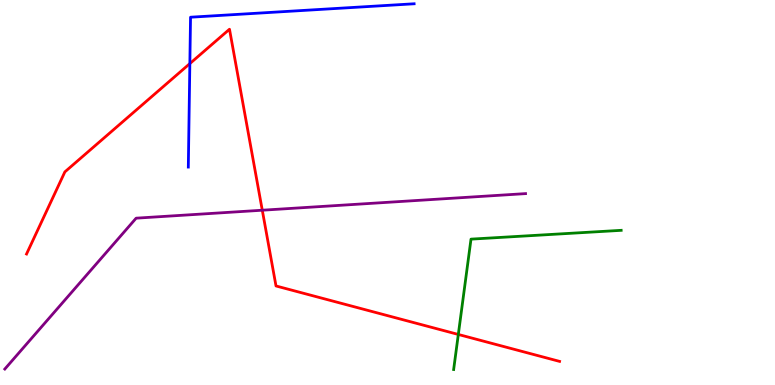[{'lines': ['blue', 'red'], 'intersections': [{'x': 2.45, 'y': 8.35}]}, {'lines': ['green', 'red'], 'intersections': [{'x': 5.91, 'y': 1.31}]}, {'lines': ['purple', 'red'], 'intersections': [{'x': 3.38, 'y': 4.54}]}, {'lines': ['blue', 'green'], 'intersections': []}, {'lines': ['blue', 'purple'], 'intersections': []}, {'lines': ['green', 'purple'], 'intersections': []}]